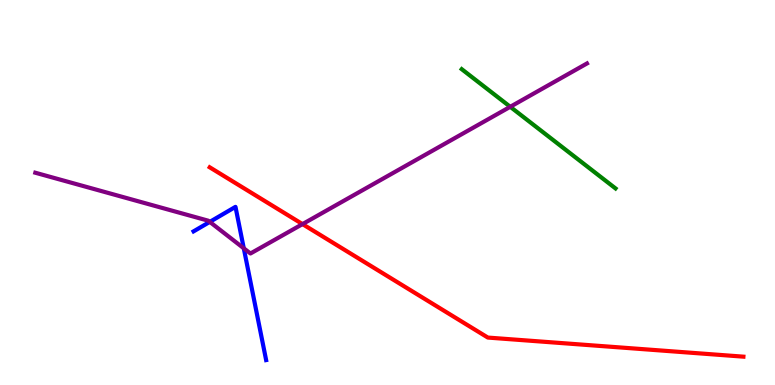[{'lines': ['blue', 'red'], 'intersections': []}, {'lines': ['green', 'red'], 'intersections': []}, {'lines': ['purple', 'red'], 'intersections': [{'x': 3.9, 'y': 4.18}]}, {'lines': ['blue', 'green'], 'intersections': []}, {'lines': ['blue', 'purple'], 'intersections': [{'x': 2.71, 'y': 4.24}, {'x': 3.15, 'y': 3.55}]}, {'lines': ['green', 'purple'], 'intersections': [{'x': 6.58, 'y': 7.23}]}]